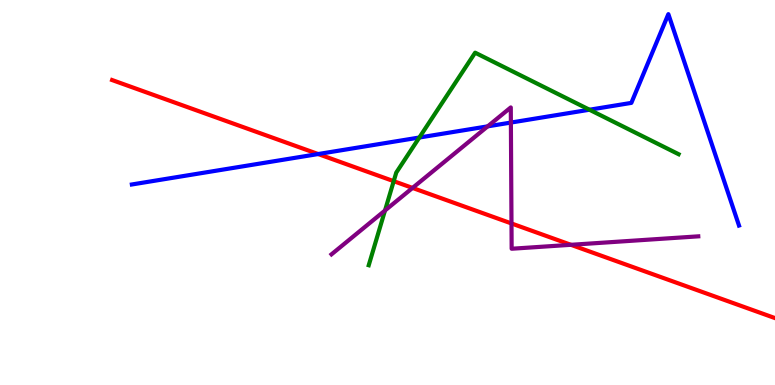[{'lines': ['blue', 'red'], 'intersections': [{'x': 4.11, 'y': 6.0}]}, {'lines': ['green', 'red'], 'intersections': [{'x': 5.08, 'y': 5.29}]}, {'lines': ['purple', 'red'], 'intersections': [{'x': 5.32, 'y': 5.12}, {'x': 6.6, 'y': 4.2}, {'x': 7.37, 'y': 3.64}]}, {'lines': ['blue', 'green'], 'intersections': [{'x': 5.41, 'y': 6.43}, {'x': 7.61, 'y': 7.15}]}, {'lines': ['blue', 'purple'], 'intersections': [{'x': 6.29, 'y': 6.72}, {'x': 6.59, 'y': 6.82}]}, {'lines': ['green', 'purple'], 'intersections': [{'x': 4.97, 'y': 4.53}]}]